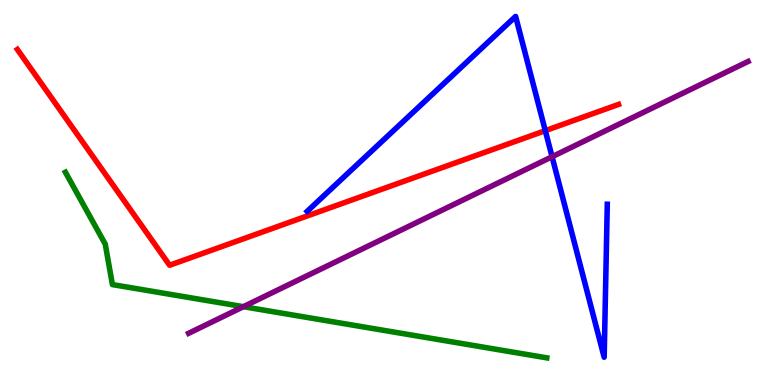[{'lines': ['blue', 'red'], 'intersections': [{'x': 7.04, 'y': 6.61}]}, {'lines': ['green', 'red'], 'intersections': []}, {'lines': ['purple', 'red'], 'intersections': []}, {'lines': ['blue', 'green'], 'intersections': []}, {'lines': ['blue', 'purple'], 'intersections': [{'x': 7.12, 'y': 5.93}]}, {'lines': ['green', 'purple'], 'intersections': [{'x': 3.14, 'y': 2.03}]}]